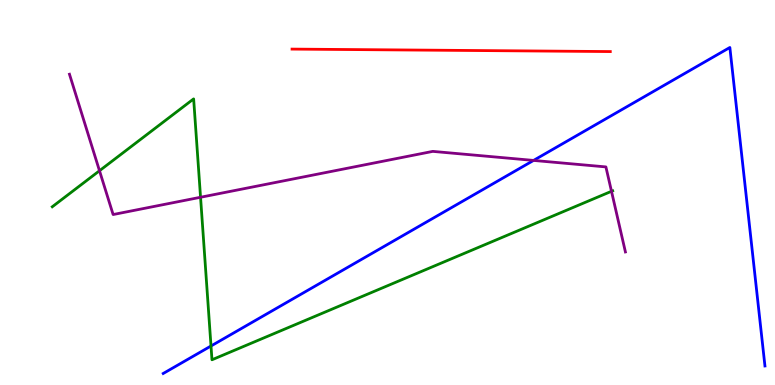[{'lines': ['blue', 'red'], 'intersections': []}, {'lines': ['green', 'red'], 'intersections': []}, {'lines': ['purple', 'red'], 'intersections': []}, {'lines': ['blue', 'green'], 'intersections': [{'x': 2.72, 'y': 1.01}]}, {'lines': ['blue', 'purple'], 'intersections': [{'x': 6.88, 'y': 5.83}]}, {'lines': ['green', 'purple'], 'intersections': [{'x': 1.28, 'y': 5.57}, {'x': 2.59, 'y': 4.88}, {'x': 7.89, 'y': 5.03}]}]